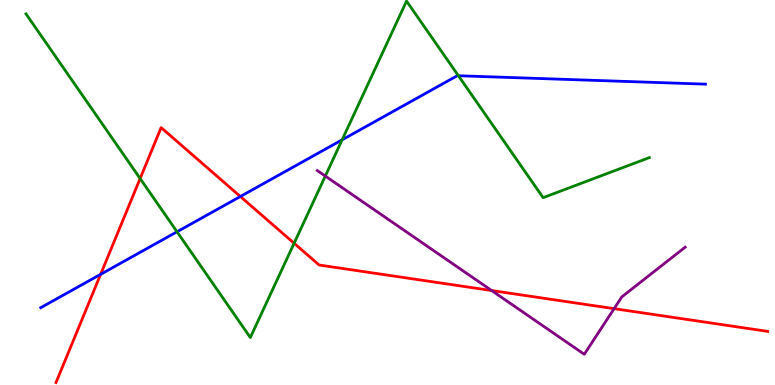[{'lines': ['blue', 'red'], 'intersections': [{'x': 1.3, 'y': 2.87}, {'x': 3.1, 'y': 4.9}]}, {'lines': ['green', 'red'], 'intersections': [{'x': 1.81, 'y': 5.36}, {'x': 3.79, 'y': 3.68}]}, {'lines': ['purple', 'red'], 'intersections': [{'x': 6.34, 'y': 2.45}, {'x': 7.92, 'y': 1.98}]}, {'lines': ['blue', 'green'], 'intersections': [{'x': 2.28, 'y': 3.98}, {'x': 4.41, 'y': 6.37}, {'x': 5.91, 'y': 8.03}]}, {'lines': ['blue', 'purple'], 'intersections': []}, {'lines': ['green', 'purple'], 'intersections': [{'x': 4.2, 'y': 5.43}]}]